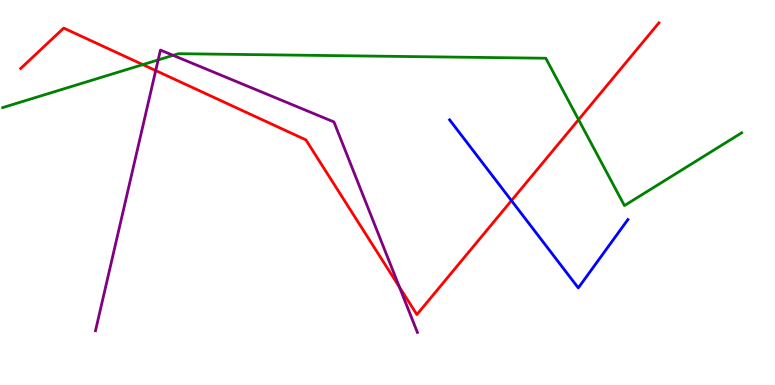[{'lines': ['blue', 'red'], 'intersections': [{'x': 6.6, 'y': 4.79}]}, {'lines': ['green', 'red'], 'intersections': [{'x': 1.84, 'y': 8.32}, {'x': 7.47, 'y': 6.89}]}, {'lines': ['purple', 'red'], 'intersections': [{'x': 2.01, 'y': 8.17}, {'x': 5.15, 'y': 2.54}]}, {'lines': ['blue', 'green'], 'intersections': []}, {'lines': ['blue', 'purple'], 'intersections': []}, {'lines': ['green', 'purple'], 'intersections': [{'x': 2.04, 'y': 8.44}, {'x': 2.23, 'y': 8.56}]}]